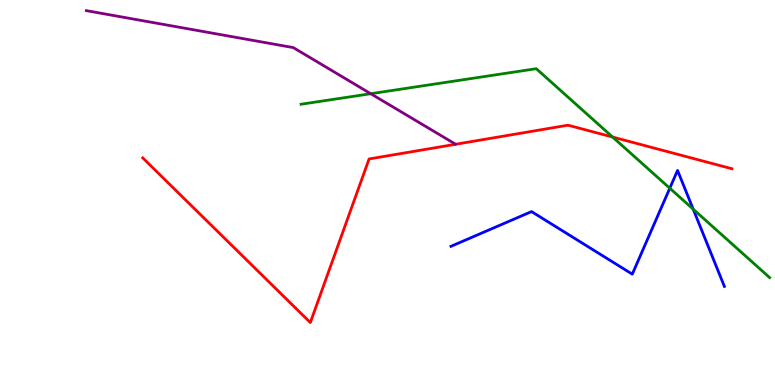[{'lines': ['blue', 'red'], 'intersections': []}, {'lines': ['green', 'red'], 'intersections': [{'x': 7.9, 'y': 6.44}]}, {'lines': ['purple', 'red'], 'intersections': []}, {'lines': ['blue', 'green'], 'intersections': [{'x': 8.64, 'y': 5.11}, {'x': 8.94, 'y': 4.57}]}, {'lines': ['blue', 'purple'], 'intersections': []}, {'lines': ['green', 'purple'], 'intersections': [{'x': 4.78, 'y': 7.57}]}]